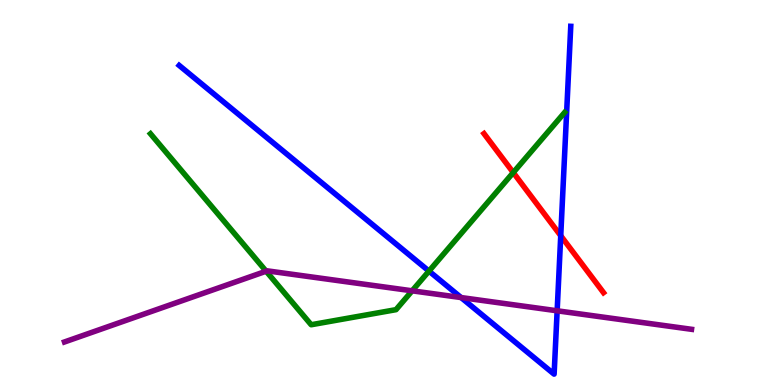[{'lines': ['blue', 'red'], 'intersections': [{'x': 7.24, 'y': 3.88}]}, {'lines': ['green', 'red'], 'intersections': [{'x': 6.62, 'y': 5.52}]}, {'lines': ['purple', 'red'], 'intersections': []}, {'lines': ['blue', 'green'], 'intersections': [{'x': 5.54, 'y': 2.96}]}, {'lines': ['blue', 'purple'], 'intersections': [{'x': 5.95, 'y': 2.27}, {'x': 7.19, 'y': 1.93}]}, {'lines': ['green', 'purple'], 'intersections': [{'x': 3.43, 'y': 2.96}, {'x': 5.32, 'y': 2.45}]}]